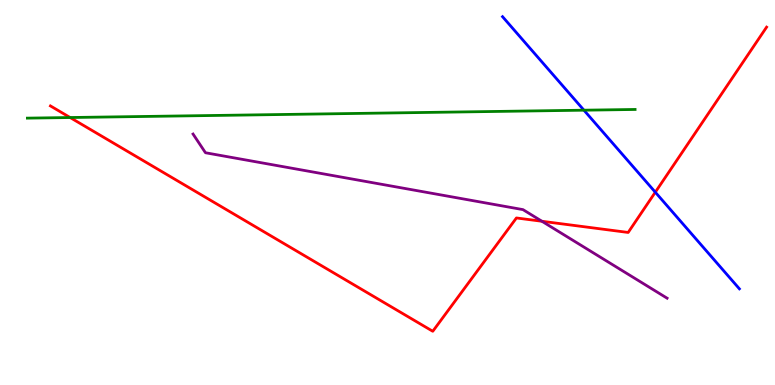[{'lines': ['blue', 'red'], 'intersections': [{'x': 8.46, 'y': 5.01}]}, {'lines': ['green', 'red'], 'intersections': [{'x': 0.905, 'y': 6.95}]}, {'lines': ['purple', 'red'], 'intersections': [{'x': 6.99, 'y': 4.25}]}, {'lines': ['blue', 'green'], 'intersections': [{'x': 7.53, 'y': 7.14}]}, {'lines': ['blue', 'purple'], 'intersections': []}, {'lines': ['green', 'purple'], 'intersections': []}]